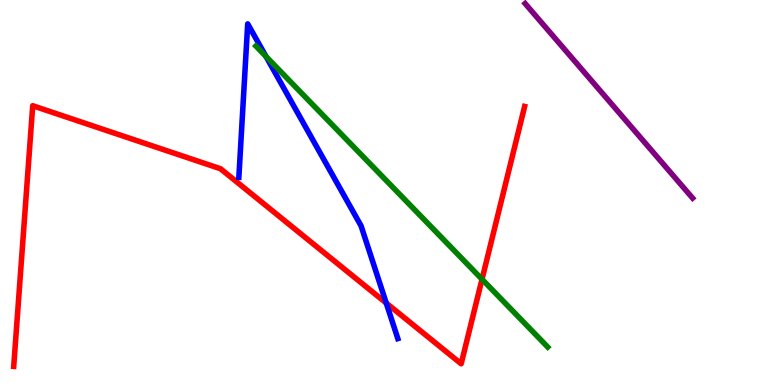[{'lines': ['blue', 'red'], 'intersections': [{'x': 4.98, 'y': 2.13}]}, {'lines': ['green', 'red'], 'intersections': [{'x': 6.22, 'y': 2.75}]}, {'lines': ['purple', 'red'], 'intersections': []}, {'lines': ['blue', 'green'], 'intersections': [{'x': 3.43, 'y': 8.53}]}, {'lines': ['blue', 'purple'], 'intersections': []}, {'lines': ['green', 'purple'], 'intersections': []}]